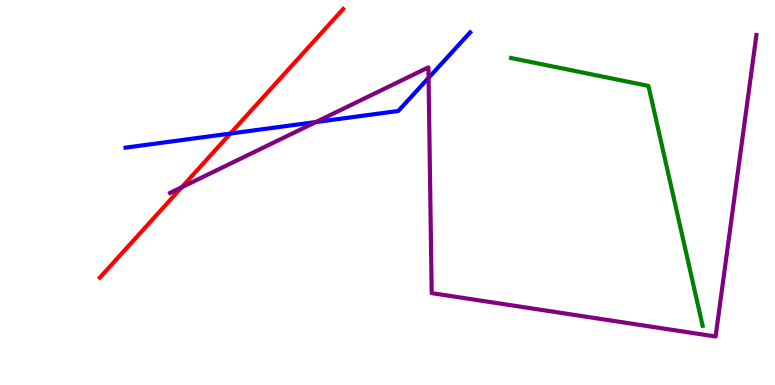[{'lines': ['blue', 'red'], 'intersections': [{'x': 2.97, 'y': 6.53}]}, {'lines': ['green', 'red'], 'intersections': []}, {'lines': ['purple', 'red'], 'intersections': [{'x': 2.34, 'y': 5.14}]}, {'lines': ['blue', 'green'], 'intersections': []}, {'lines': ['blue', 'purple'], 'intersections': [{'x': 4.08, 'y': 6.83}, {'x': 5.53, 'y': 7.98}]}, {'lines': ['green', 'purple'], 'intersections': []}]